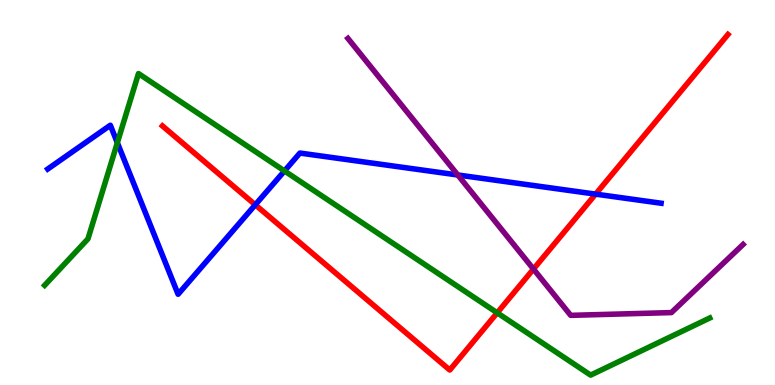[{'lines': ['blue', 'red'], 'intersections': [{'x': 3.29, 'y': 4.68}, {'x': 7.69, 'y': 4.96}]}, {'lines': ['green', 'red'], 'intersections': [{'x': 6.42, 'y': 1.87}]}, {'lines': ['purple', 'red'], 'intersections': [{'x': 6.88, 'y': 3.01}]}, {'lines': ['blue', 'green'], 'intersections': [{'x': 1.51, 'y': 6.29}, {'x': 3.67, 'y': 5.56}]}, {'lines': ['blue', 'purple'], 'intersections': [{'x': 5.91, 'y': 5.45}]}, {'lines': ['green', 'purple'], 'intersections': []}]